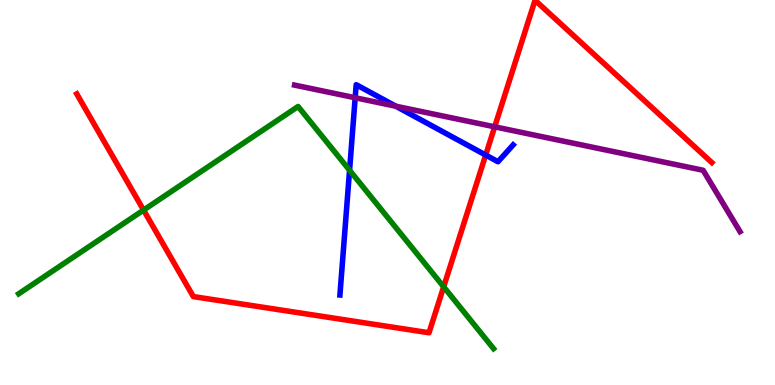[{'lines': ['blue', 'red'], 'intersections': [{'x': 6.27, 'y': 5.97}]}, {'lines': ['green', 'red'], 'intersections': [{'x': 1.85, 'y': 4.54}, {'x': 5.72, 'y': 2.55}]}, {'lines': ['purple', 'red'], 'intersections': [{'x': 6.38, 'y': 6.71}]}, {'lines': ['blue', 'green'], 'intersections': [{'x': 4.51, 'y': 5.58}]}, {'lines': ['blue', 'purple'], 'intersections': [{'x': 4.58, 'y': 7.46}, {'x': 5.11, 'y': 7.24}]}, {'lines': ['green', 'purple'], 'intersections': []}]